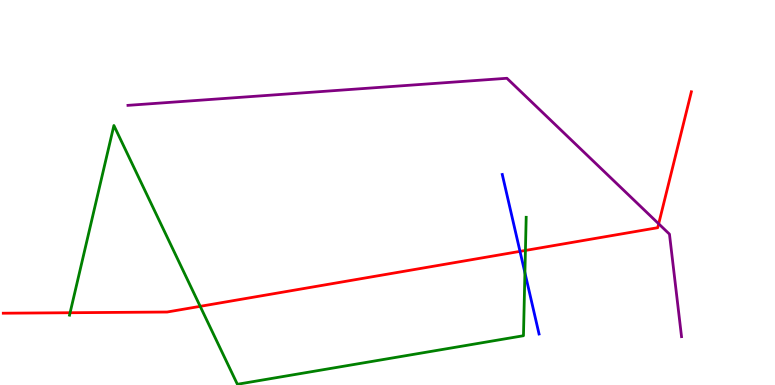[{'lines': ['blue', 'red'], 'intersections': [{'x': 6.71, 'y': 3.47}]}, {'lines': ['green', 'red'], 'intersections': [{'x': 0.904, 'y': 1.88}, {'x': 2.58, 'y': 2.04}, {'x': 6.78, 'y': 3.5}]}, {'lines': ['purple', 'red'], 'intersections': [{'x': 8.5, 'y': 4.19}]}, {'lines': ['blue', 'green'], 'intersections': [{'x': 6.77, 'y': 2.92}]}, {'lines': ['blue', 'purple'], 'intersections': []}, {'lines': ['green', 'purple'], 'intersections': []}]